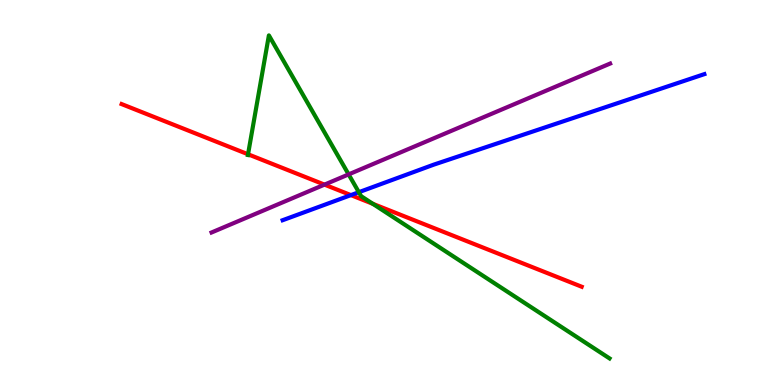[{'lines': ['blue', 'red'], 'intersections': [{'x': 4.53, 'y': 4.93}]}, {'lines': ['green', 'red'], 'intersections': [{'x': 3.2, 'y': 5.99}, {'x': 4.81, 'y': 4.71}]}, {'lines': ['purple', 'red'], 'intersections': [{'x': 4.19, 'y': 5.2}]}, {'lines': ['blue', 'green'], 'intersections': [{'x': 4.63, 'y': 5.01}]}, {'lines': ['blue', 'purple'], 'intersections': []}, {'lines': ['green', 'purple'], 'intersections': [{'x': 4.5, 'y': 5.47}]}]